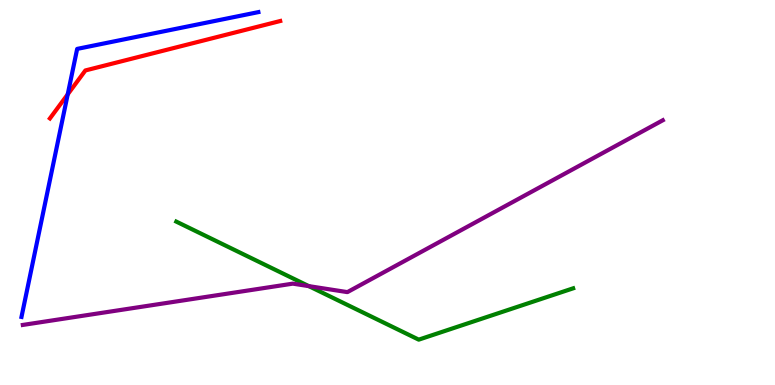[{'lines': ['blue', 'red'], 'intersections': [{'x': 0.874, 'y': 7.55}]}, {'lines': ['green', 'red'], 'intersections': []}, {'lines': ['purple', 'red'], 'intersections': []}, {'lines': ['blue', 'green'], 'intersections': []}, {'lines': ['blue', 'purple'], 'intersections': []}, {'lines': ['green', 'purple'], 'intersections': [{'x': 3.98, 'y': 2.57}]}]